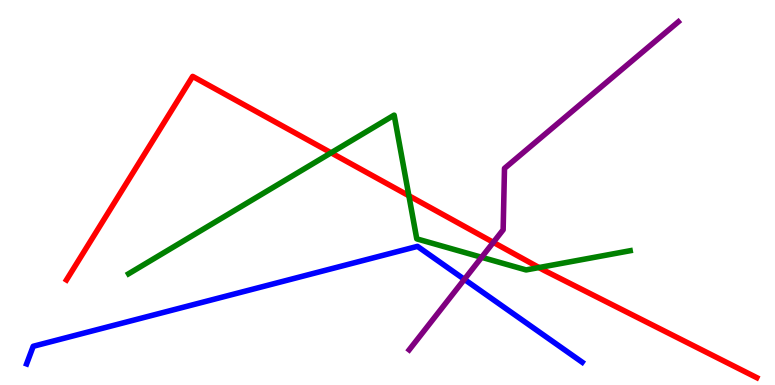[{'lines': ['blue', 'red'], 'intersections': []}, {'lines': ['green', 'red'], 'intersections': [{'x': 4.27, 'y': 6.03}, {'x': 5.28, 'y': 4.92}, {'x': 6.95, 'y': 3.05}]}, {'lines': ['purple', 'red'], 'intersections': [{'x': 6.37, 'y': 3.71}]}, {'lines': ['blue', 'green'], 'intersections': []}, {'lines': ['blue', 'purple'], 'intersections': [{'x': 5.99, 'y': 2.74}]}, {'lines': ['green', 'purple'], 'intersections': [{'x': 6.21, 'y': 3.32}]}]